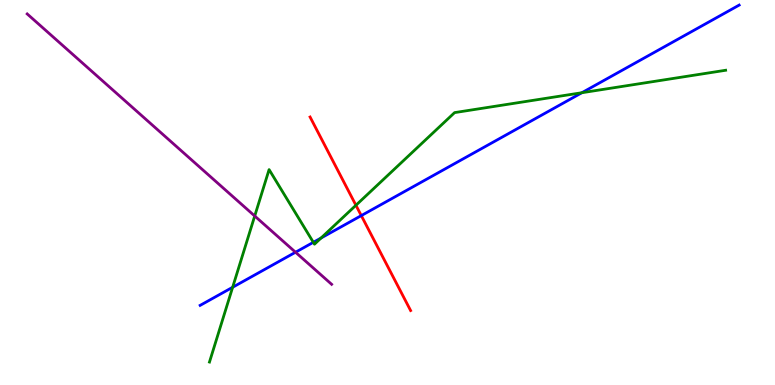[{'lines': ['blue', 'red'], 'intersections': [{'x': 4.66, 'y': 4.4}]}, {'lines': ['green', 'red'], 'intersections': [{'x': 4.59, 'y': 4.67}]}, {'lines': ['purple', 'red'], 'intersections': []}, {'lines': ['blue', 'green'], 'intersections': [{'x': 3.0, 'y': 2.54}, {'x': 4.04, 'y': 3.71}, {'x': 4.14, 'y': 3.82}, {'x': 7.51, 'y': 7.59}]}, {'lines': ['blue', 'purple'], 'intersections': [{'x': 3.81, 'y': 3.45}]}, {'lines': ['green', 'purple'], 'intersections': [{'x': 3.29, 'y': 4.39}]}]